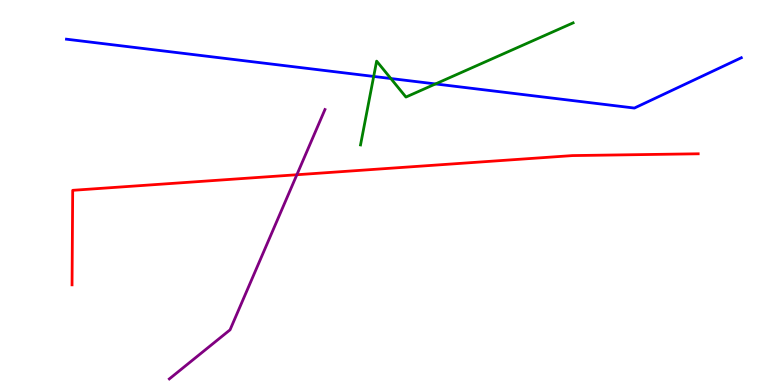[{'lines': ['blue', 'red'], 'intersections': []}, {'lines': ['green', 'red'], 'intersections': []}, {'lines': ['purple', 'red'], 'intersections': [{'x': 3.83, 'y': 5.46}]}, {'lines': ['blue', 'green'], 'intersections': [{'x': 4.82, 'y': 8.01}, {'x': 5.04, 'y': 7.96}, {'x': 5.62, 'y': 7.82}]}, {'lines': ['blue', 'purple'], 'intersections': []}, {'lines': ['green', 'purple'], 'intersections': []}]